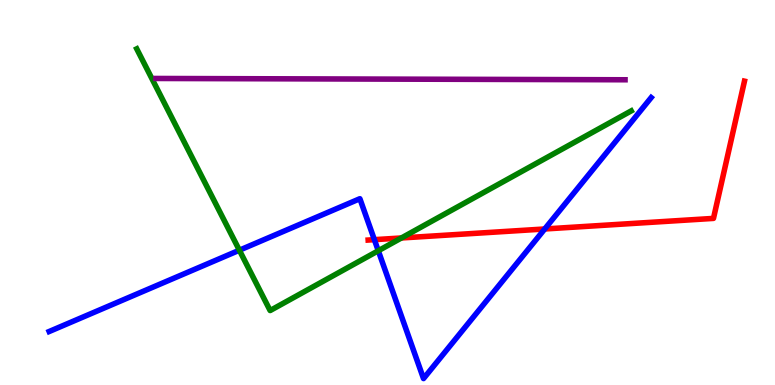[{'lines': ['blue', 'red'], 'intersections': [{'x': 4.83, 'y': 3.77}, {'x': 7.03, 'y': 4.05}]}, {'lines': ['green', 'red'], 'intersections': [{'x': 5.18, 'y': 3.82}]}, {'lines': ['purple', 'red'], 'intersections': []}, {'lines': ['blue', 'green'], 'intersections': [{'x': 3.09, 'y': 3.5}, {'x': 4.88, 'y': 3.49}]}, {'lines': ['blue', 'purple'], 'intersections': []}, {'lines': ['green', 'purple'], 'intersections': []}]